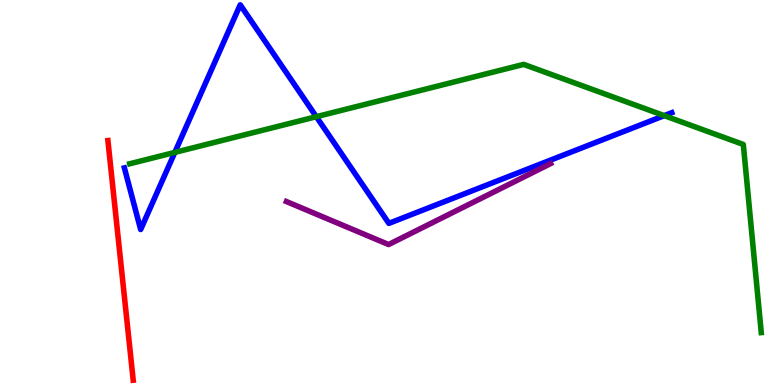[{'lines': ['blue', 'red'], 'intersections': []}, {'lines': ['green', 'red'], 'intersections': []}, {'lines': ['purple', 'red'], 'intersections': []}, {'lines': ['blue', 'green'], 'intersections': [{'x': 2.26, 'y': 6.04}, {'x': 4.08, 'y': 6.97}, {'x': 8.57, 'y': 7.0}]}, {'lines': ['blue', 'purple'], 'intersections': []}, {'lines': ['green', 'purple'], 'intersections': []}]